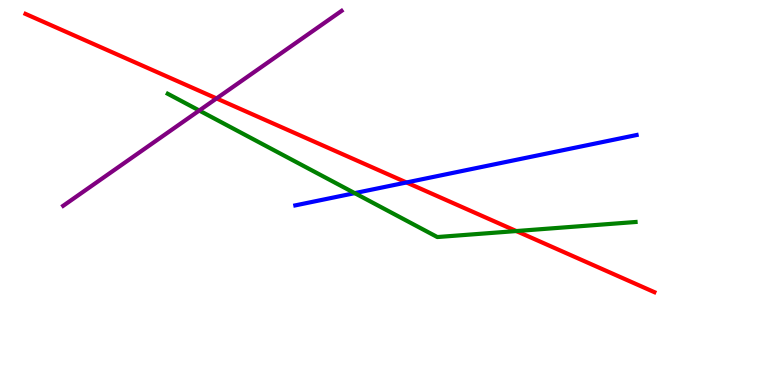[{'lines': ['blue', 'red'], 'intersections': [{'x': 5.24, 'y': 5.26}]}, {'lines': ['green', 'red'], 'intersections': [{'x': 6.66, 'y': 4.0}]}, {'lines': ['purple', 'red'], 'intersections': [{'x': 2.79, 'y': 7.44}]}, {'lines': ['blue', 'green'], 'intersections': [{'x': 4.58, 'y': 4.98}]}, {'lines': ['blue', 'purple'], 'intersections': []}, {'lines': ['green', 'purple'], 'intersections': [{'x': 2.57, 'y': 7.13}]}]